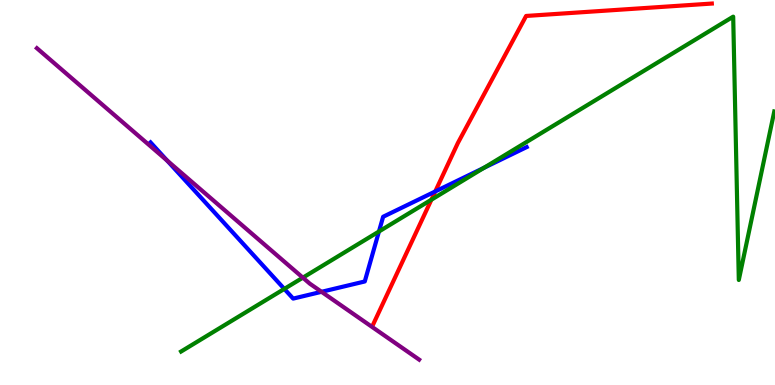[{'lines': ['blue', 'red'], 'intersections': [{'x': 5.62, 'y': 5.03}]}, {'lines': ['green', 'red'], 'intersections': [{'x': 5.57, 'y': 4.81}]}, {'lines': ['purple', 'red'], 'intersections': []}, {'lines': ['blue', 'green'], 'intersections': [{'x': 3.67, 'y': 2.5}, {'x': 4.89, 'y': 3.99}, {'x': 6.24, 'y': 5.64}]}, {'lines': ['blue', 'purple'], 'intersections': [{'x': 2.16, 'y': 5.83}, {'x': 4.15, 'y': 2.42}]}, {'lines': ['green', 'purple'], 'intersections': [{'x': 3.91, 'y': 2.79}]}]